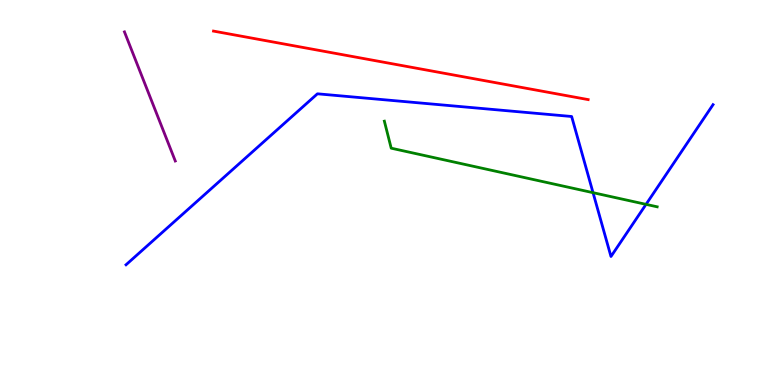[{'lines': ['blue', 'red'], 'intersections': []}, {'lines': ['green', 'red'], 'intersections': []}, {'lines': ['purple', 'red'], 'intersections': []}, {'lines': ['blue', 'green'], 'intersections': [{'x': 7.65, 'y': 5.0}, {'x': 8.34, 'y': 4.69}]}, {'lines': ['blue', 'purple'], 'intersections': []}, {'lines': ['green', 'purple'], 'intersections': []}]